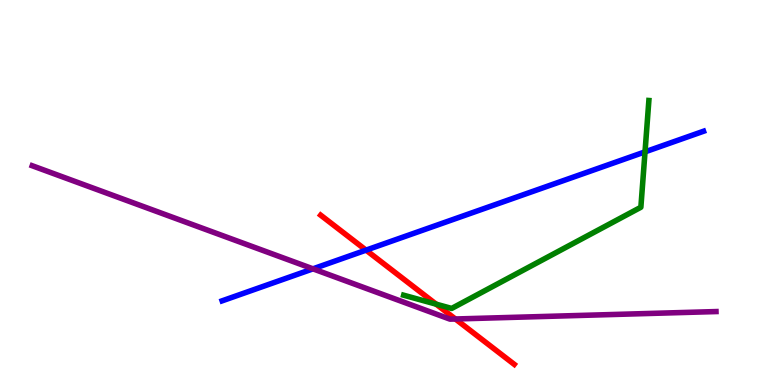[{'lines': ['blue', 'red'], 'intersections': [{'x': 4.72, 'y': 3.5}]}, {'lines': ['green', 'red'], 'intersections': [{'x': 5.63, 'y': 2.1}]}, {'lines': ['purple', 'red'], 'intersections': [{'x': 5.88, 'y': 1.71}]}, {'lines': ['blue', 'green'], 'intersections': [{'x': 8.32, 'y': 6.06}]}, {'lines': ['blue', 'purple'], 'intersections': [{'x': 4.04, 'y': 3.02}]}, {'lines': ['green', 'purple'], 'intersections': []}]